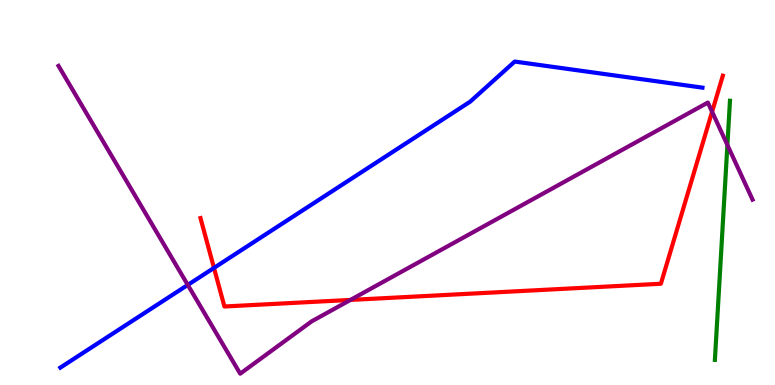[{'lines': ['blue', 'red'], 'intersections': [{'x': 2.76, 'y': 3.04}]}, {'lines': ['green', 'red'], 'intersections': []}, {'lines': ['purple', 'red'], 'intersections': [{'x': 4.52, 'y': 2.21}, {'x': 9.19, 'y': 7.1}]}, {'lines': ['blue', 'green'], 'intersections': []}, {'lines': ['blue', 'purple'], 'intersections': [{'x': 2.42, 'y': 2.6}]}, {'lines': ['green', 'purple'], 'intersections': [{'x': 9.39, 'y': 6.23}]}]